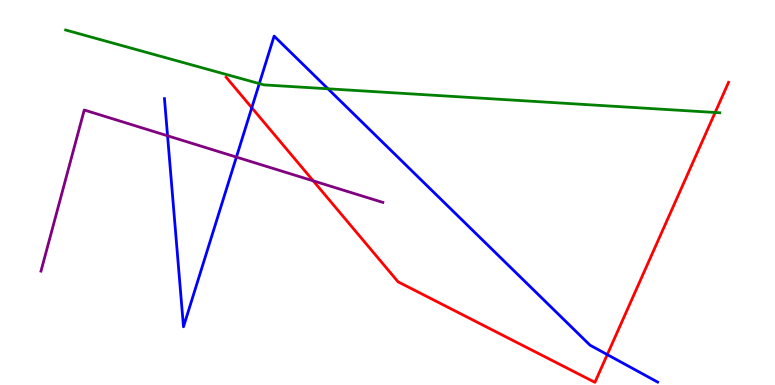[{'lines': ['blue', 'red'], 'intersections': [{'x': 3.25, 'y': 7.2}, {'x': 7.84, 'y': 0.79}]}, {'lines': ['green', 'red'], 'intersections': [{'x': 9.23, 'y': 7.08}]}, {'lines': ['purple', 'red'], 'intersections': [{'x': 4.04, 'y': 5.3}]}, {'lines': ['blue', 'green'], 'intersections': [{'x': 3.35, 'y': 7.83}, {'x': 4.23, 'y': 7.69}]}, {'lines': ['blue', 'purple'], 'intersections': [{'x': 2.16, 'y': 6.47}, {'x': 3.05, 'y': 5.92}]}, {'lines': ['green', 'purple'], 'intersections': []}]